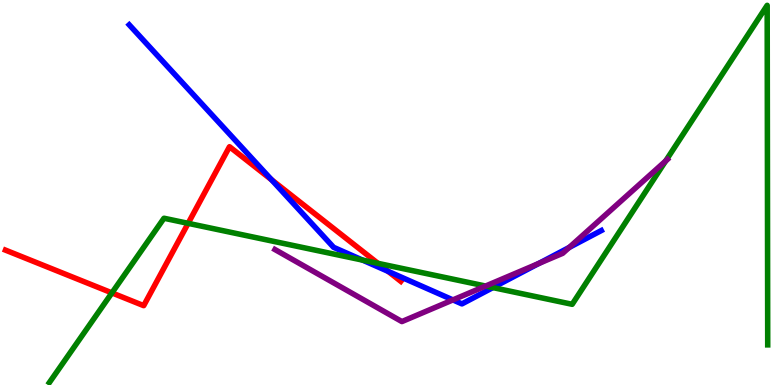[{'lines': ['blue', 'red'], 'intersections': [{'x': 3.5, 'y': 5.33}, {'x': 5.01, 'y': 2.95}]}, {'lines': ['green', 'red'], 'intersections': [{'x': 1.44, 'y': 2.39}, {'x': 2.43, 'y': 4.2}, {'x': 4.88, 'y': 3.16}]}, {'lines': ['purple', 'red'], 'intersections': []}, {'lines': ['blue', 'green'], 'intersections': [{'x': 4.68, 'y': 3.24}, {'x': 6.36, 'y': 2.53}]}, {'lines': ['blue', 'purple'], 'intersections': [{'x': 5.84, 'y': 2.21}, {'x': 6.95, 'y': 3.16}, {'x': 7.34, 'y': 3.57}]}, {'lines': ['green', 'purple'], 'intersections': [{'x': 6.27, 'y': 2.57}, {'x': 8.59, 'y': 5.82}]}]